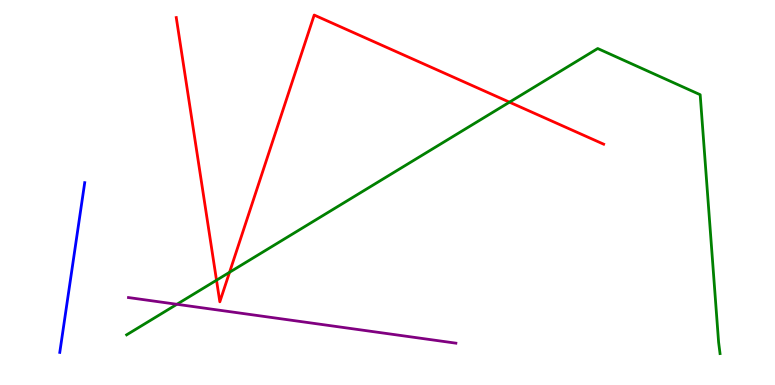[{'lines': ['blue', 'red'], 'intersections': []}, {'lines': ['green', 'red'], 'intersections': [{'x': 2.79, 'y': 2.72}, {'x': 2.96, 'y': 2.93}, {'x': 6.57, 'y': 7.35}]}, {'lines': ['purple', 'red'], 'intersections': []}, {'lines': ['blue', 'green'], 'intersections': []}, {'lines': ['blue', 'purple'], 'intersections': []}, {'lines': ['green', 'purple'], 'intersections': [{'x': 2.28, 'y': 2.1}]}]